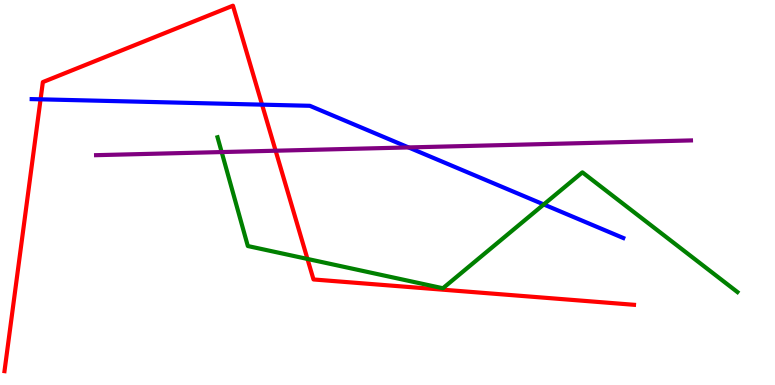[{'lines': ['blue', 'red'], 'intersections': [{'x': 0.523, 'y': 7.42}, {'x': 3.38, 'y': 7.28}]}, {'lines': ['green', 'red'], 'intersections': [{'x': 3.97, 'y': 3.27}]}, {'lines': ['purple', 'red'], 'intersections': [{'x': 3.56, 'y': 6.09}]}, {'lines': ['blue', 'green'], 'intersections': [{'x': 7.02, 'y': 4.69}]}, {'lines': ['blue', 'purple'], 'intersections': [{'x': 5.27, 'y': 6.17}]}, {'lines': ['green', 'purple'], 'intersections': [{'x': 2.86, 'y': 6.05}]}]